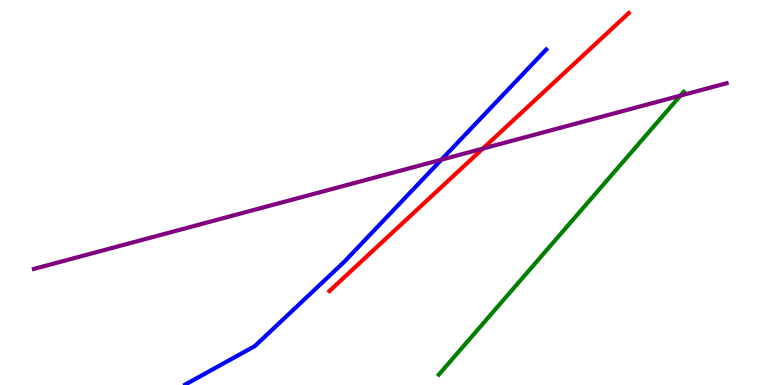[{'lines': ['blue', 'red'], 'intersections': []}, {'lines': ['green', 'red'], 'intersections': []}, {'lines': ['purple', 'red'], 'intersections': [{'x': 6.23, 'y': 6.14}]}, {'lines': ['blue', 'green'], 'intersections': []}, {'lines': ['blue', 'purple'], 'intersections': [{'x': 5.7, 'y': 5.85}]}, {'lines': ['green', 'purple'], 'intersections': [{'x': 8.78, 'y': 7.52}]}]